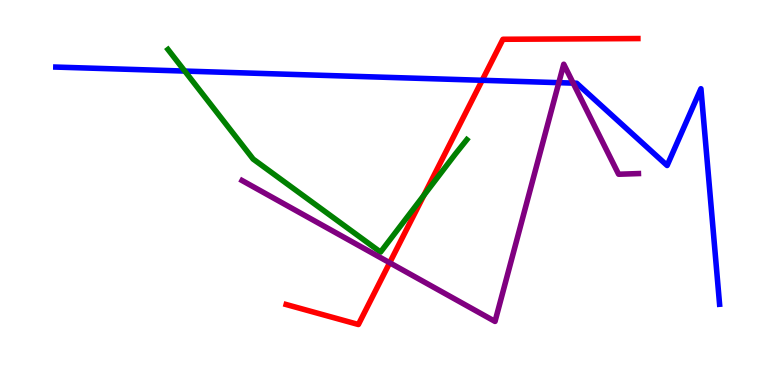[{'lines': ['blue', 'red'], 'intersections': [{'x': 6.22, 'y': 7.91}]}, {'lines': ['green', 'red'], 'intersections': [{'x': 5.47, 'y': 4.93}]}, {'lines': ['purple', 'red'], 'intersections': [{'x': 5.03, 'y': 3.18}]}, {'lines': ['blue', 'green'], 'intersections': [{'x': 2.38, 'y': 8.15}]}, {'lines': ['blue', 'purple'], 'intersections': [{'x': 7.21, 'y': 7.85}, {'x': 7.4, 'y': 7.84}]}, {'lines': ['green', 'purple'], 'intersections': []}]